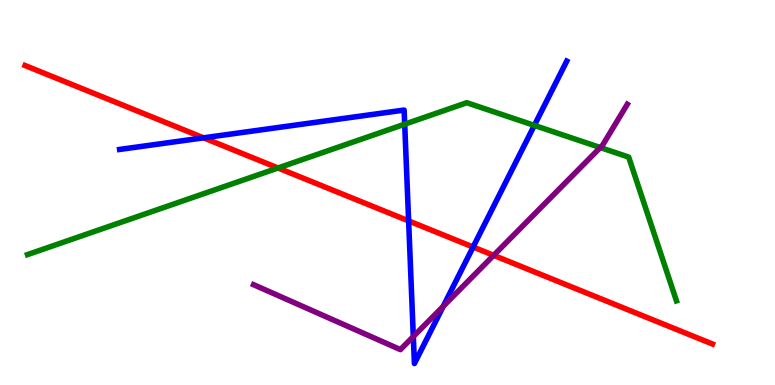[{'lines': ['blue', 'red'], 'intersections': [{'x': 2.63, 'y': 6.42}, {'x': 5.27, 'y': 4.26}, {'x': 6.1, 'y': 3.58}]}, {'lines': ['green', 'red'], 'intersections': [{'x': 3.59, 'y': 5.64}]}, {'lines': ['purple', 'red'], 'intersections': [{'x': 6.37, 'y': 3.37}]}, {'lines': ['blue', 'green'], 'intersections': [{'x': 5.22, 'y': 6.77}, {'x': 6.9, 'y': 6.74}]}, {'lines': ['blue', 'purple'], 'intersections': [{'x': 5.33, 'y': 1.26}, {'x': 5.72, 'y': 2.04}]}, {'lines': ['green', 'purple'], 'intersections': [{'x': 7.75, 'y': 6.17}]}]